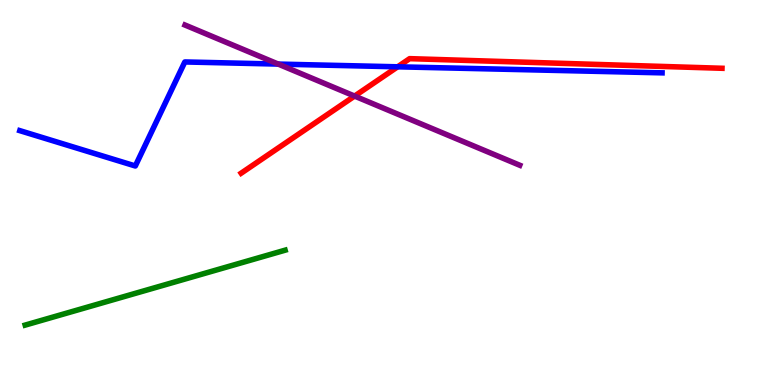[{'lines': ['blue', 'red'], 'intersections': [{'x': 5.13, 'y': 8.26}]}, {'lines': ['green', 'red'], 'intersections': []}, {'lines': ['purple', 'red'], 'intersections': [{'x': 4.58, 'y': 7.5}]}, {'lines': ['blue', 'green'], 'intersections': []}, {'lines': ['blue', 'purple'], 'intersections': [{'x': 3.59, 'y': 8.34}]}, {'lines': ['green', 'purple'], 'intersections': []}]